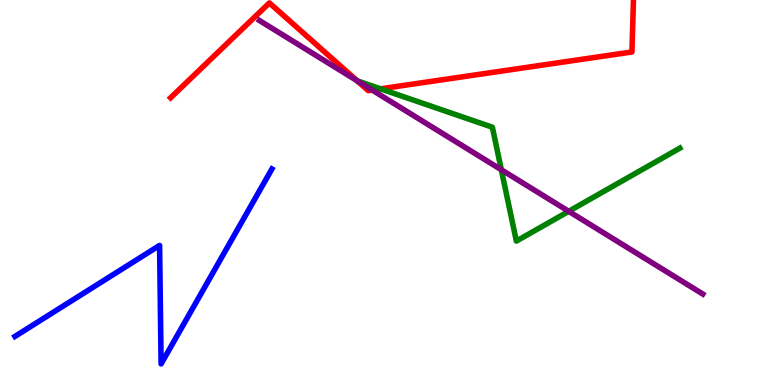[{'lines': ['blue', 'red'], 'intersections': []}, {'lines': ['green', 'red'], 'intersections': [{'x': 4.91, 'y': 7.69}]}, {'lines': ['purple', 'red'], 'intersections': [{'x': 4.61, 'y': 7.9}, {'x': 4.8, 'y': 7.66}]}, {'lines': ['blue', 'green'], 'intersections': []}, {'lines': ['blue', 'purple'], 'intersections': []}, {'lines': ['green', 'purple'], 'intersections': [{'x': 6.47, 'y': 5.59}, {'x': 7.34, 'y': 4.51}]}]